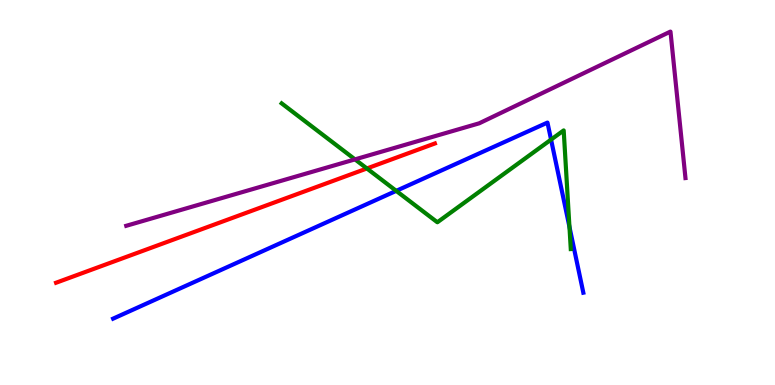[{'lines': ['blue', 'red'], 'intersections': []}, {'lines': ['green', 'red'], 'intersections': [{'x': 4.73, 'y': 5.62}]}, {'lines': ['purple', 'red'], 'intersections': []}, {'lines': ['blue', 'green'], 'intersections': [{'x': 5.11, 'y': 5.04}, {'x': 7.11, 'y': 6.37}, {'x': 7.35, 'y': 4.11}]}, {'lines': ['blue', 'purple'], 'intersections': []}, {'lines': ['green', 'purple'], 'intersections': [{'x': 4.58, 'y': 5.86}]}]